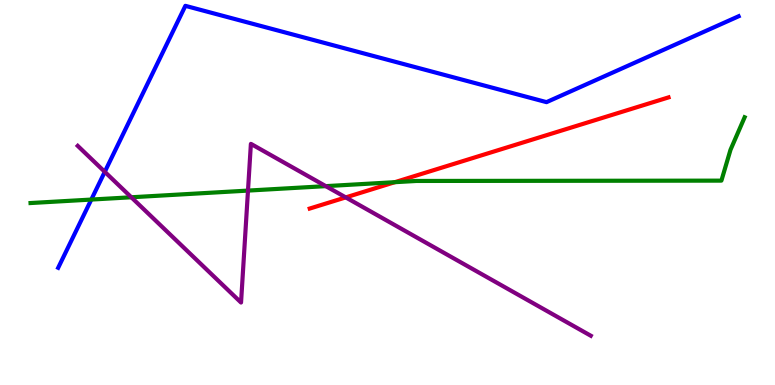[{'lines': ['blue', 'red'], 'intersections': []}, {'lines': ['green', 'red'], 'intersections': [{'x': 5.09, 'y': 5.27}]}, {'lines': ['purple', 'red'], 'intersections': [{'x': 4.46, 'y': 4.87}]}, {'lines': ['blue', 'green'], 'intersections': [{'x': 1.18, 'y': 4.82}]}, {'lines': ['blue', 'purple'], 'intersections': [{'x': 1.35, 'y': 5.54}]}, {'lines': ['green', 'purple'], 'intersections': [{'x': 1.69, 'y': 4.88}, {'x': 3.2, 'y': 5.05}, {'x': 4.2, 'y': 5.17}]}]